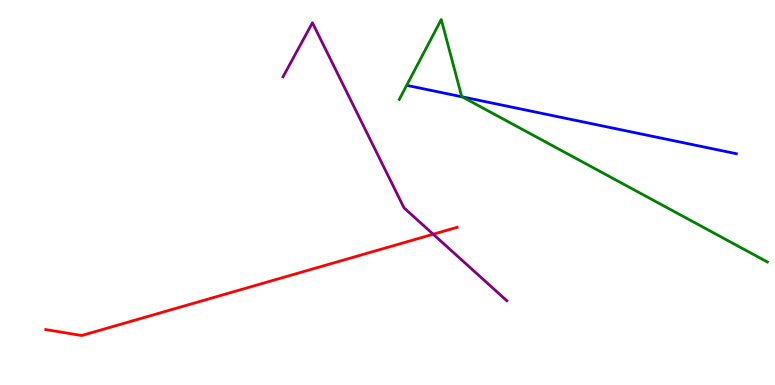[{'lines': ['blue', 'red'], 'intersections': []}, {'lines': ['green', 'red'], 'intersections': []}, {'lines': ['purple', 'red'], 'intersections': [{'x': 5.59, 'y': 3.92}]}, {'lines': ['blue', 'green'], 'intersections': [{'x': 5.96, 'y': 7.48}]}, {'lines': ['blue', 'purple'], 'intersections': []}, {'lines': ['green', 'purple'], 'intersections': []}]